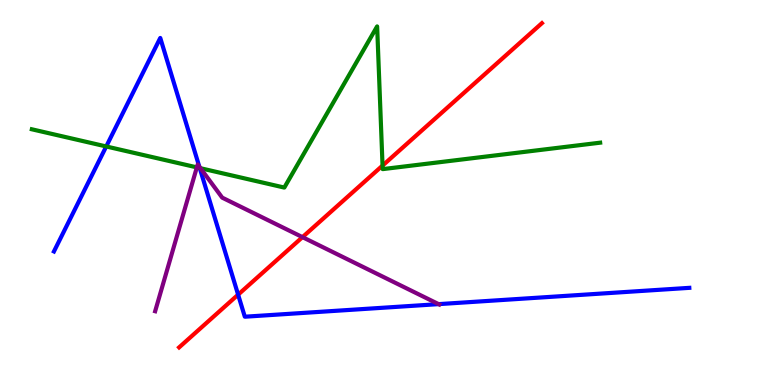[{'lines': ['blue', 'red'], 'intersections': [{'x': 3.07, 'y': 2.35}]}, {'lines': ['green', 'red'], 'intersections': [{'x': 4.94, 'y': 5.7}]}, {'lines': ['purple', 'red'], 'intersections': [{'x': 3.9, 'y': 3.84}]}, {'lines': ['blue', 'green'], 'intersections': [{'x': 1.37, 'y': 6.2}, {'x': 2.58, 'y': 5.64}]}, {'lines': ['blue', 'purple'], 'intersections': [{'x': 2.57, 'y': 5.67}, {'x': 5.66, 'y': 2.1}]}, {'lines': ['green', 'purple'], 'intersections': [{'x': 2.54, 'y': 5.65}, {'x': 2.59, 'y': 5.63}]}]